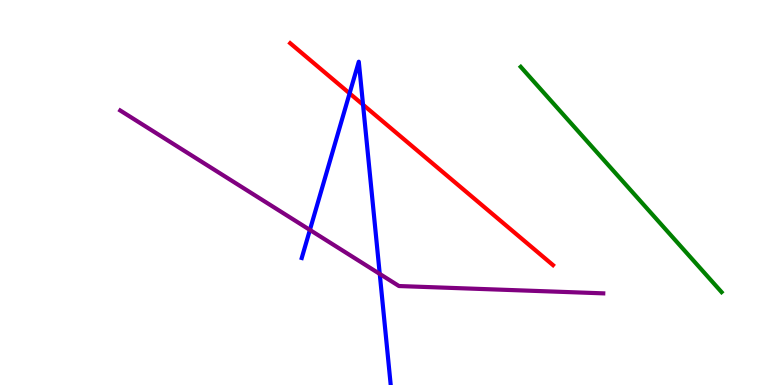[{'lines': ['blue', 'red'], 'intersections': [{'x': 4.51, 'y': 7.57}, {'x': 4.68, 'y': 7.28}]}, {'lines': ['green', 'red'], 'intersections': []}, {'lines': ['purple', 'red'], 'intersections': []}, {'lines': ['blue', 'green'], 'intersections': []}, {'lines': ['blue', 'purple'], 'intersections': [{'x': 4.0, 'y': 4.03}, {'x': 4.9, 'y': 2.89}]}, {'lines': ['green', 'purple'], 'intersections': []}]